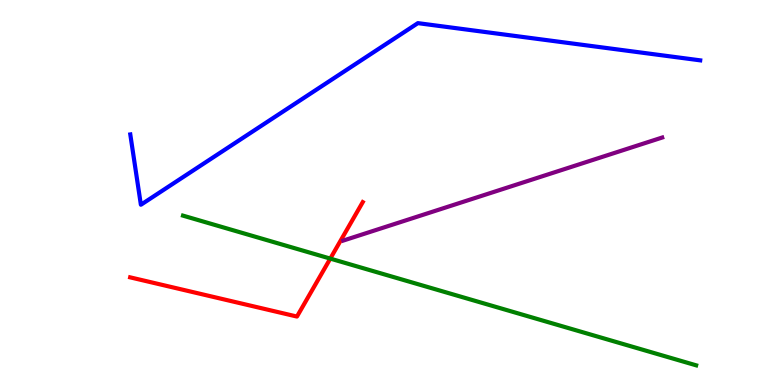[{'lines': ['blue', 'red'], 'intersections': []}, {'lines': ['green', 'red'], 'intersections': [{'x': 4.26, 'y': 3.28}]}, {'lines': ['purple', 'red'], 'intersections': []}, {'lines': ['blue', 'green'], 'intersections': []}, {'lines': ['blue', 'purple'], 'intersections': []}, {'lines': ['green', 'purple'], 'intersections': []}]